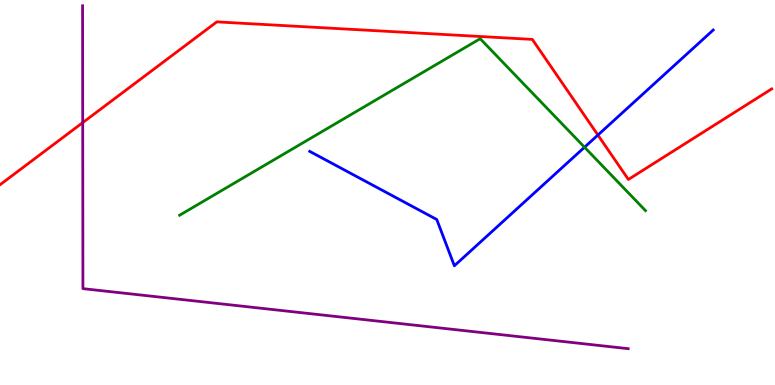[{'lines': ['blue', 'red'], 'intersections': [{'x': 7.72, 'y': 6.49}]}, {'lines': ['green', 'red'], 'intersections': []}, {'lines': ['purple', 'red'], 'intersections': [{'x': 1.07, 'y': 6.82}]}, {'lines': ['blue', 'green'], 'intersections': [{'x': 7.54, 'y': 6.18}]}, {'lines': ['blue', 'purple'], 'intersections': []}, {'lines': ['green', 'purple'], 'intersections': []}]